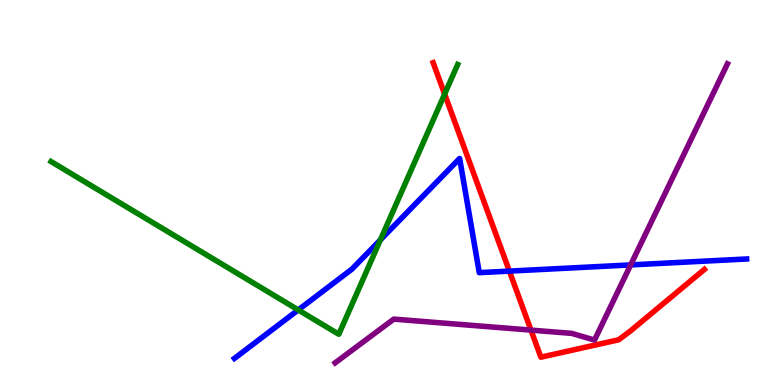[{'lines': ['blue', 'red'], 'intersections': [{'x': 6.57, 'y': 2.96}]}, {'lines': ['green', 'red'], 'intersections': [{'x': 5.74, 'y': 7.56}]}, {'lines': ['purple', 'red'], 'intersections': [{'x': 6.85, 'y': 1.43}]}, {'lines': ['blue', 'green'], 'intersections': [{'x': 3.85, 'y': 1.95}, {'x': 4.91, 'y': 3.77}]}, {'lines': ['blue', 'purple'], 'intersections': [{'x': 8.14, 'y': 3.12}]}, {'lines': ['green', 'purple'], 'intersections': []}]